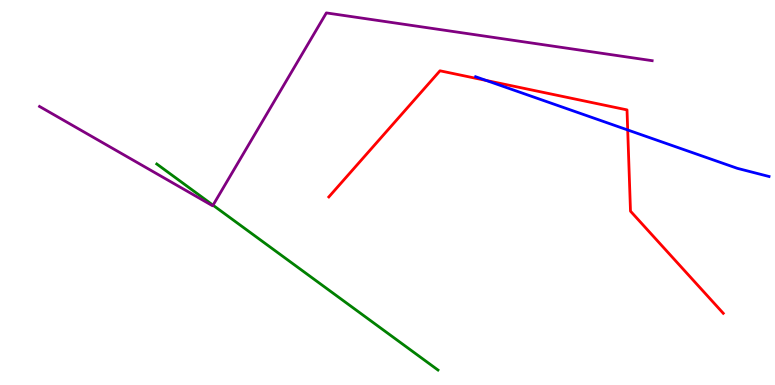[{'lines': ['blue', 'red'], 'intersections': [{'x': 6.27, 'y': 7.91}, {'x': 8.1, 'y': 6.62}]}, {'lines': ['green', 'red'], 'intersections': []}, {'lines': ['purple', 'red'], 'intersections': []}, {'lines': ['blue', 'green'], 'intersections': []}, {'lines': ['blue', 'purple'], 'intersections': []}, {'lines': ['green', 'purple'], 'intersections': [{'x': 2.75, 'y': 4.67}]}]